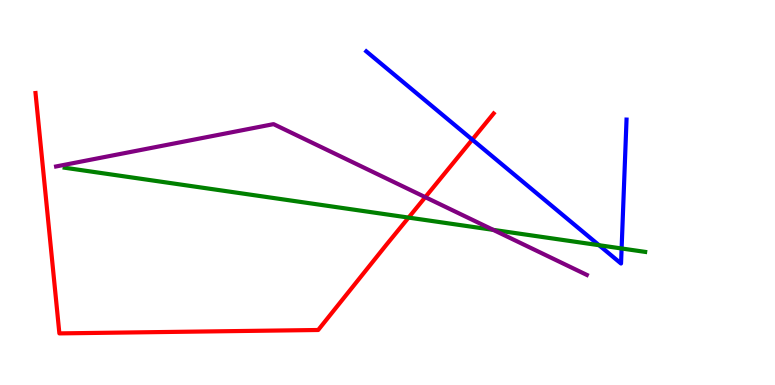[{'lines': ['blue', 'red'], 'intersections': [{'x': 6.09, 'y': 6.37}]}, {'lines': ['green', 'red'], 'intersections': [{'x': 5.27, 'y': 4.35}]}, {'lines': ['purple', 'red'], 'intersections': [{'x': 5.49, 'y': 4.88}]}, {'lines': ['blue', 'green'], 'intersections': [{'x': 7.73, 'y': 3.63}, {'x': 8.02, 'y': 3.55}]}, {'lines': ['blue', 'purple'], 'intersections': []}, {'lines': ['green', 'purple'], 'intersections': [{'x': 6.36, 'y': 4.03}]}]